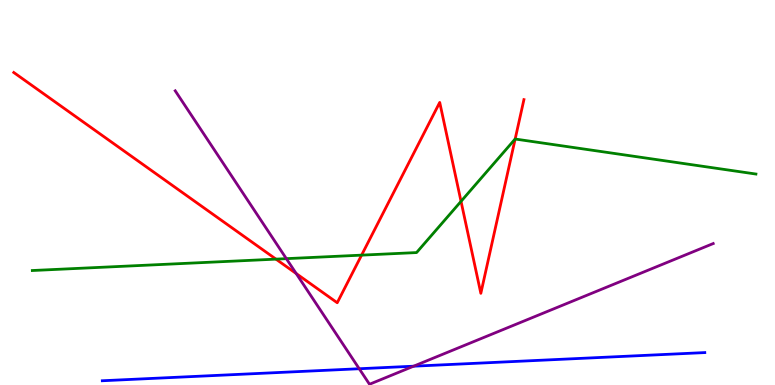[{'lines': ['blue', 'red'], 'intersections': []}, {'lines': ['green', 'red'], 'intersections': [{'x': 3.56, 'y': 3.27}, {'x': 4.67, 'y': 3.37}, {'x': 5.95, 'y': 4.77}, {'x': 6.65, 'y': 6.39}]}, {'lines': ['purple', 'red'], 'intersections': [{'x': 3.82, 'y': 2.9}]}, {'lines': ['blue', 'green'], 'intersections': []}, {'lines': ['blue', 'purple'], 'intersections': [{'x': 4.64, 'y': 0.422}, {'x': 5.34, 'y': 0.488}]}, {'lines': ['green', 'purple'], 'intersections': [{'x': 3.69, 'y': 3.28}]}]